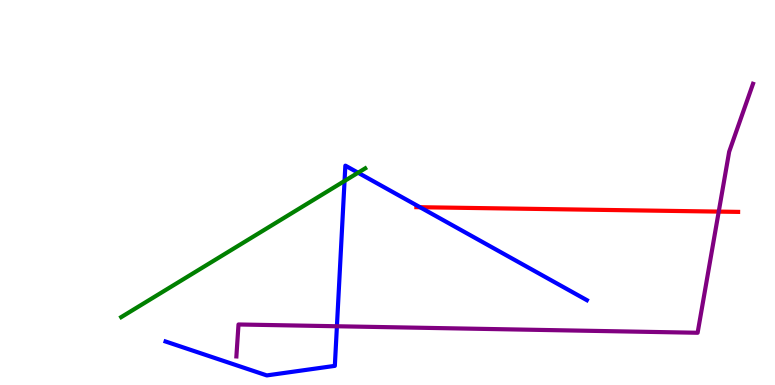[{'lines': ['blue', 'red'], 'intersections': [{'x': 5.42, 'y': 4.62}]}, {'lines': ['green', 'red'], 'intersections': []}, {'lines': ['purple', 'red'], 'intersections': [{'x': 9.27, 'y': 4.5}]}, {'lines': ['blue', 'green'], 'intersections': [{'x': 4.45, 'y': 5.3}, {'x': 4.62, 'y': 5.51}]}, {'lines': ['blue', 'purple'], 'intersections': [{'x': 4.35, 'y': 1.53}]}, {'lines': ['green', 'purple'], 'intersections': []}]